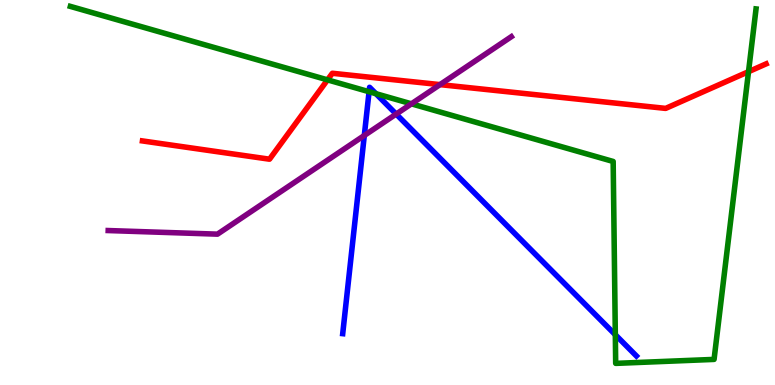[{'lines': ['blue', 'red'], 'intersections': []}, {'lines': ['green', 'red'], 'intersections': [{'x': 4.23, 'y': 7.93}, {'x': 9.66, 'y': 8.14}]}, {'lines': ['purple', 'red'], 'intersections': [{'x': 5.68, 'y': 7.8}]}, {'lines': ['blue', 'green'], 'intersections': [{'x': 4.76, 'y': 7.62}, {'x': 4.85, 'y': 7.57}, {'x': 7.94, 'y': 1.31}]}, {'lines': ['blue', 'purple'], 'intersections': [{'x': 4.7, 'y': 6.48}, {'x': 5.11, 'y': 7.04}]}, {'lines': ['green', 'purple'], 'intersections': [{'x': 5.31, 'y': 7.3}]}]